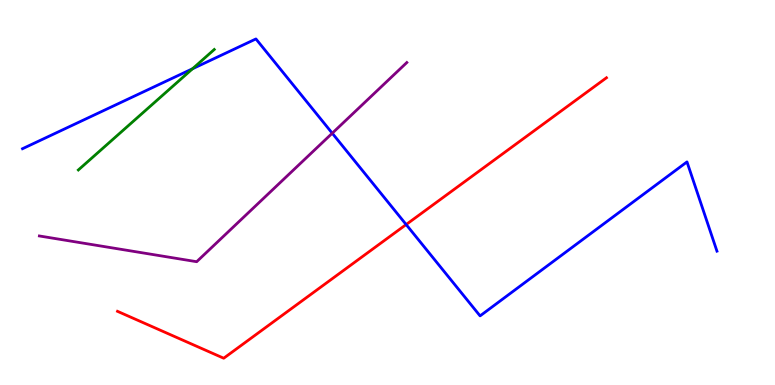[{'lines': ['blue', 'red'], 'intersections': [{'x': 5.24, 'y': 4.17}]}, {'lines': ['green', 'red'], 'intersections': []}, {'lines': ['purple', 'red'], 'intersections': []}, {'lines': ['blue', 'green'], 'intersections': [{'x': 2.48, 'y': 8.21}]}, {'lines': ['blue', 'purple'], 'intersections': [{'x': 4.29, 'y': 6.54}]}, {'lines': ['green', 'purple'], 'intersections': []}]